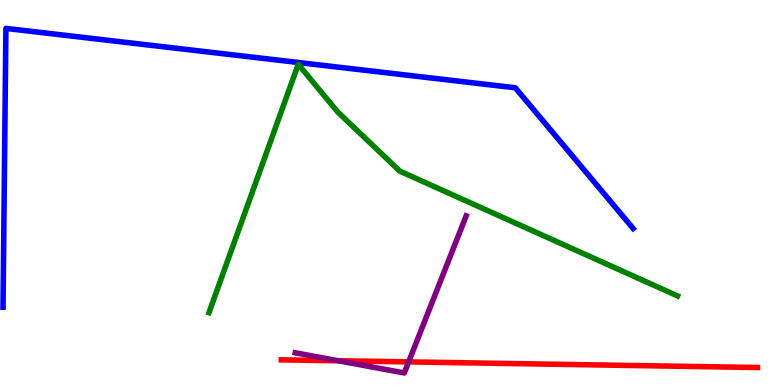[{'lines': ['blue', 'red'], 'intersections': []}, {'lines': ['green', 'red'], 'intersections': []}, {'lines': ['purple', 'red'], 'intersections': [{'x': 4.36, 'y': 0.63}, {'x': 5.27, 'y': 0.6}]}, {'lines': ['blue', 'green'], 'intersections': []}, {'lines': ['blue', 'purple'], 'intersections': []}, {'lines': ['green', 'purple'], 'intersections': []}]